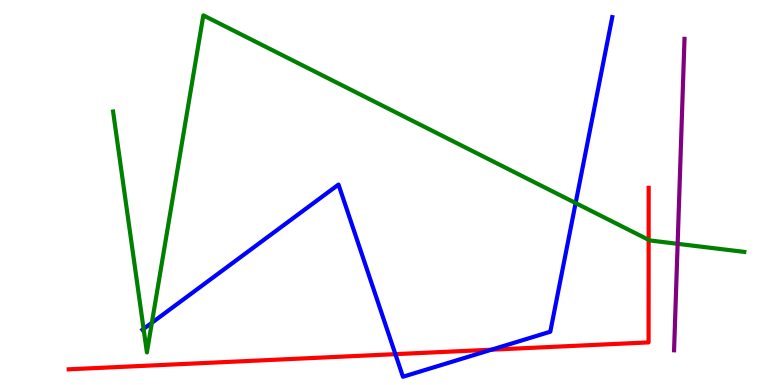[{'lines': ['blue', 'red'], 'intersections': [{'x': 5.1, 'y': 0.801}, {'x': 6.34, 'y': 0.917}]}, {'lines': ['green', 'red'], 'intersections': [{'x': 8.37, 'y': 3.77}]}, {'lines': ['purple', 'red'], 'intersections': []}, {'lines': ['blue', 'green'], 'intersections': [{'x': 1.85, 'y': 1.46}, {'x': 1.96, 'y': 1.62}, {'x': 7.43, 'y': 4.73}]}, {'lines': ['blue', 'purple'], 'intersections': []}, {'lines': ['green', 'purple'], 'intersections': [{'x': 8.74, 'y': 3.67}]}]